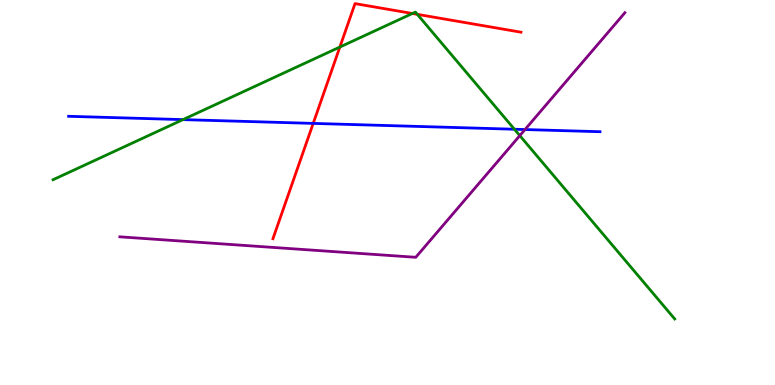[{'lines': ['blue', 'red'], 'intersections': [{'x': 4.04, 'y': 6.79}]}, {'lines': ['green', 'red'], 'intersections': [{'x': 4.39, 'y': 8.78}, {'x': 5.32, 'y': 9.65}, {'x': 5.38, 'y': 9.63}]}, {'lines': ['purple', 'red'], 'intersections': []}, {'lines': ['blue', 'green'], 'intersections': [{'x': 2.36, 'y': 6.89}, {'x': 6.64, 'y': 6.64}]}, {'lines': ['blue', 'purple'], 'intersections': [{'x': 6.77, 'y': 6.64}]}, {'lines': ['green', 'purple'], 'intersections': [{'x': 6.71, 'y': 6.48}]}]